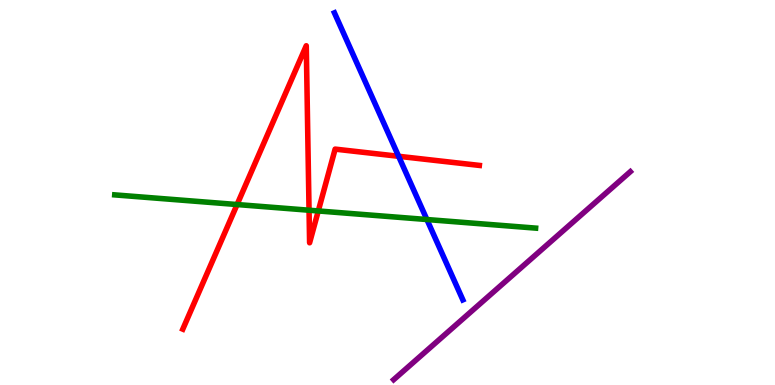[{'lines': ['blue', 'red'], 'intersections': [{'x': 5.14, 'y': 5.94}]}, {'lines': ['green', 'red'], 'intersections': [{'x': 3.06, 'y': 4.69}, {'x': 3.99, 'y': 4.54}, {'x': 4.11, 'y': 4.52}]}, {'lines': ['purple', 'red'], 'intersections': []}, {'lines': ['blue', 'green'], 'intersections': [{'x': 5.51, 'y': 4.3}]}, {'lines': ['blue', 'purple'], 'intersections': []}, {'lines': ['green', 'purple'], 'intersections': []}]